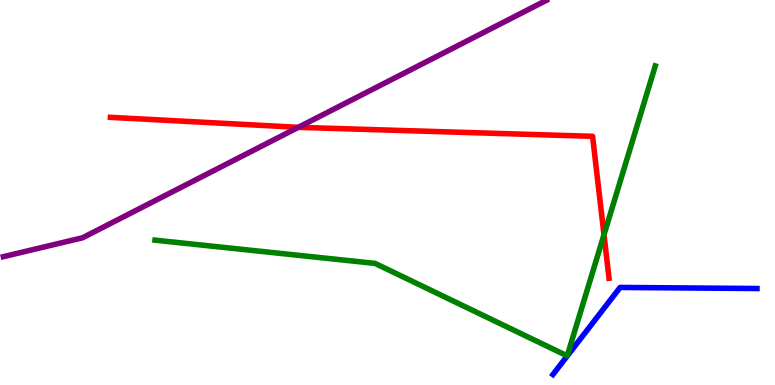[{'lines': ['blue', 'red'], 'intersections': []}, {'lines': ['green', 'red'], 'intersections': [{'x': 7.79, 'y': 3.9}]}, {'lines': ['purple', 'red'], 'intersections': [{'x': 3.85, 'y': 6.69}]}, {'lines': ['blue', 'green'], 'intersections': []}, {'lines': ['blue', 'purple'], 'intersections': []}, {'lines': ['green', 'purple'], 'intersections': []}]